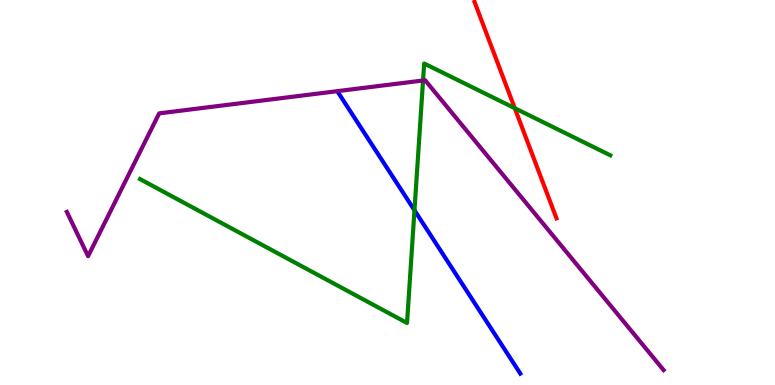[{'lines': ['blue', 'red'], 'intersections': []}, {'lines': ['green', 'red'], 'intersections': [{'x': 6.64, 'y': 7.19}]}, {'lines': ['purple', 'red'], 'intersections': []}, {'lines': ['blue', 'green'], 'intersections': [{'x': 5.35, 'y': 4.54}]}, {'lines': ['blue', 'purple'], 'intersections': []}, {'lines': ['green', 'purple'], 'intersections': [{'x': 5.46, 'y': 7.91}]}]